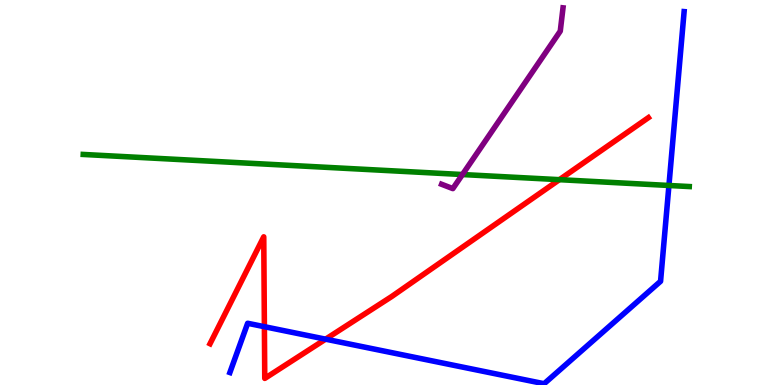[{'lines': ['blue', 'red'], 'intersections': [{'x': 3.41, 'y': 1.51}, {'x': 4.2, 'y': 1.19}]}, {'lines': ['green', 'red'], 'intersections': [{'x': 7.22, 'y': 5.33}]}, {'lines': ['purple', 'red'], 'intersections': []}, {'lines': ['blue', 'green'], 'intersections': [{'x': 8.63, 'y': 5.18}]}, {'lines': ['blue', 'purple'], 'intersections': []}, {'lines': ['green', 'purple'], 'intersections': [{'x': 5.97, 'y': 5.47}]}]